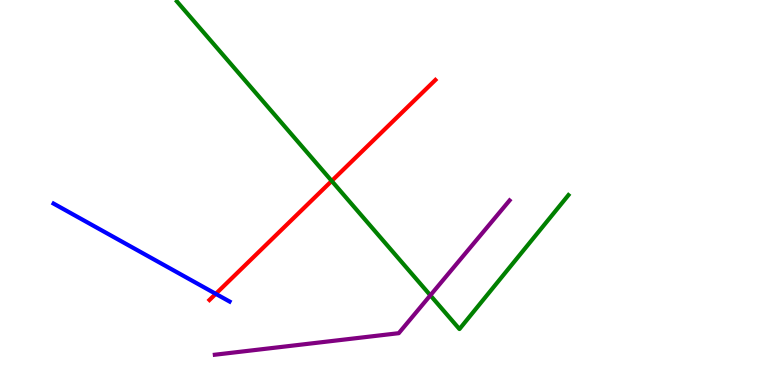[{'lines': ['blue', 'red'], 'intersections': [{'x': 2.78, 'y': 2.37}]}, {'lines': ['green', 'red'], 'intersections': [{'x': 4.28, 'y': 5.3}]}, {'lines': ['purple', 'red'], 'intersections': []}, {'lines': ['blue', 'green'], 'intersections': []}, {'lines': ['blue', 'purple'], 'intersections': []}, {'lines': ['green', 'purple'], 'intersections': [{'x': 5.55, 'y': 2.33}]}]